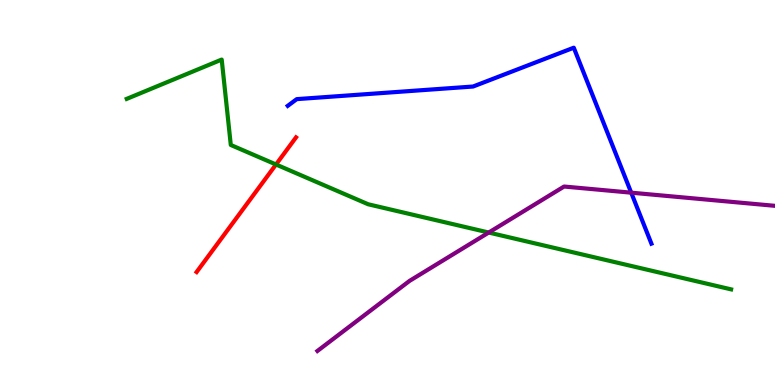[{'lines': ['blue', 'red'], 'intersections': []}, {'lines': ['green', 'red'], 'intersections': [{'x': 3.56, 'y': 5.73}]}, {'lines': ['purple', 'red'], 'intersections': []}, {'lines': ['blue', 'green'], 'intersections': []}, {'lines': ['blue', 'purple'], 'intersections': [{'x': 8.14, 'y': 5.0}]}, {'lines': ['green', 'purple'], 'intersections': [{'x': 6.31, 'y': 3.96}]}]